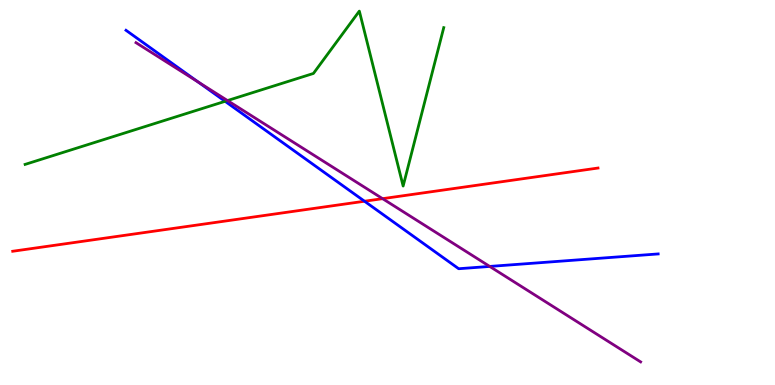[{'lines': ['blue', 'red'], 'intersections': [{'x': 4.7, 'y': 4.77}]}, {'lines': ['green', 'red'], 'intersections': []}, {'lines': ['purple', 'red'], 'intersections': [{'x': 4.94, 'y': 4.84}]}, {'lines': ['blue', 'green'], 'intersections': [{'x': 2.9, 'y': 7.37}]}, {'lines': ['blue', 'purple'], 'intersections': [{'x': 2.56, 'y': 7.87}, {'x': 6.32, 'y': 3.08}]}, {'lines': ['green', 'purple'], 'intersections': [{'x': 2.94, 'y': 7.39}]}]